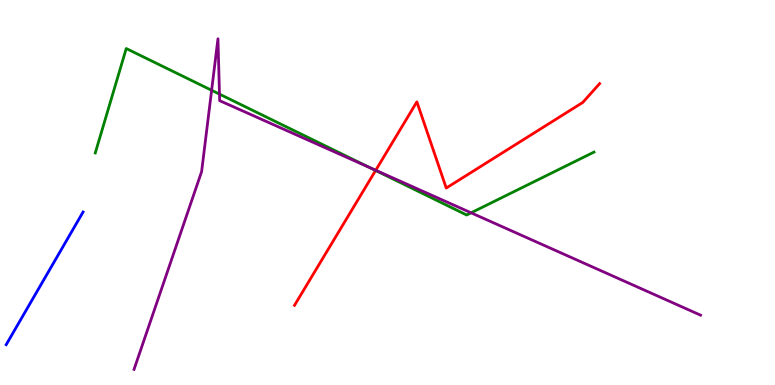[{'lines': ['blue', 'red'], 'intersections': []}, {'lines': ['green', 'red'], 'intersections': [{'x': 4.85, 'y': 5.57}]}, {'lines': ['purple', 'red'], 'intersections': [{'x': 4.85, 'y': 5.58}]}, {'lines': ['blue', 'green'], 'intersections': []}, {'lines': ['blue', 'purple'], 'intersections': []}, {'lines': ['green', 'purple'], 'intersections': [{'x': 2.73, 'y': 7.66}, {'x': 2.83, 'y': 7.56}, {'x': 4.77, 'y': 5.65}, {'x': 6.08, 'y': 4.47}]}]